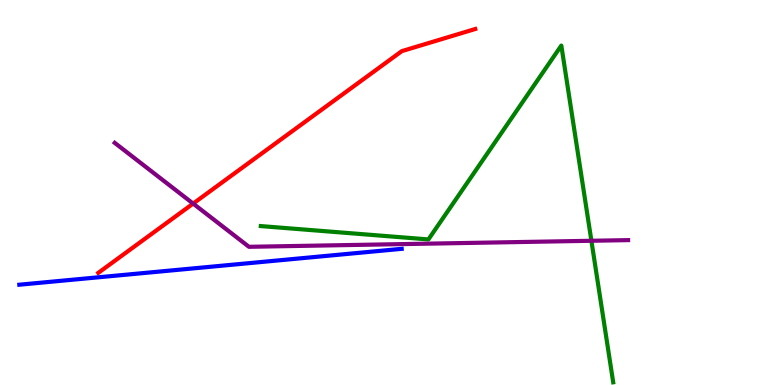[{'lines': ['blue', 'red'], 'intersections': []}, {'lines': ['green', 'red'], 'intersections': []}, {'lines': ['purple', 'red'], 'intersections': [{'x': 2.49, 'y': 4.71}]}, {'lines': ['blue', 'green'], 'intersections': []}, {'lines': ['blue', 'purple'], 'intersections': []}, {'lines': ['green', 'purple'], 'intersections': [{'x': 7.63, 'y': 3.75}]}]